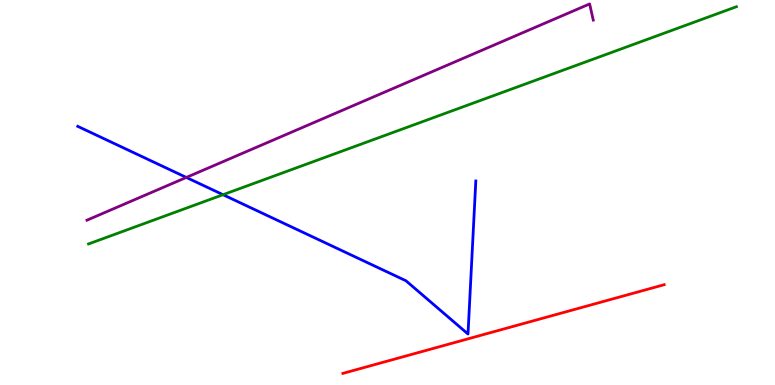[{'lines': ['blue', 'red'], 'intersections': []}, {'lines': ['green', 'red'], 'intersections': []}, {'lines': ['purple', 'red'], 'intersections': []}, {'lines': ['blue', 'green'], 'intersections': [{'x': 2.88, 'y': 4.94}]}, {'lines': ['blue', 'purple'], 'intersections': [{'x': 2.4, 'y': 5.39}]}, {'lines': ['green', 'purple'], 'intersections': []}]